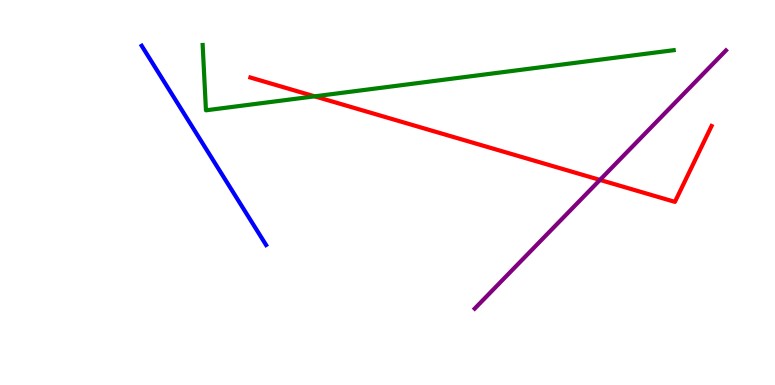[{'lines': ['blue', 'red'], 'intersections': []}, {'lines': ['green', 'red'], 'intersections': [{'x': 4.06, 'y': 7.5}]}, {'lines': ['purple', 'red'], 'intersections': [{'x': 7.74, 'y': 5.33}]}, {'lines': ['blue', 'green'], 'intersections': []}, {'lines': ['blue', 'purple'], 'intersections': []}, {'lines': ['green', 'purple'], 'intersections': []}]